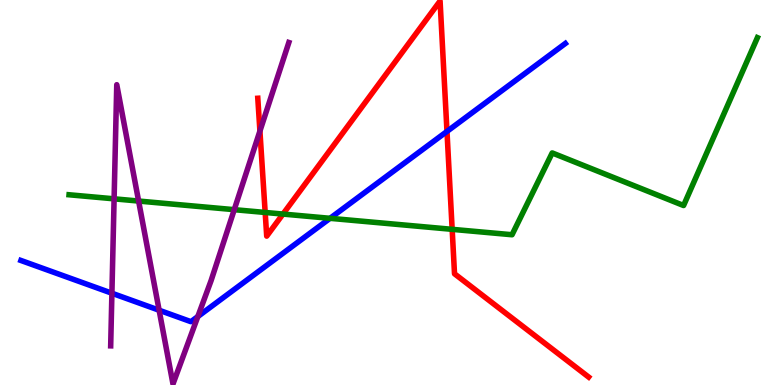[{'lines': ['blue', 'red'], 'intersections': [{'x': 5.77, 'y': 6.59}]}, {'lines': ['green', 'red'], 'intersections': [{'x': 3.42, 'y': 4.48}, {'x': 3.65, 'y': 4.44}, {'x': 5.83, 'y': 4.04}]}, {'lines': ['purple', 'red'], 'intersections': [{'x': 3.35, 'y': 6.6}]}, {'lines': ['blue', 'green'], 'intersections': [{'x': 4.26, 'y': 4.33}]}, {'lines': ['blue', 'purple'], 'intersections': [{'x': 1.44, 'y': 2.38}, {'x': 2.05, 'y': 1.94}, {'x': 2.55, 'y': 1.78}]}, {'lines': ['green', 'purple'], 'intersections': [{'x': 1.47, 'y': 4.84}, {'x': 1.79, 'y': 4.78}, {'x': 3.02, 'y': 4.55}]}]